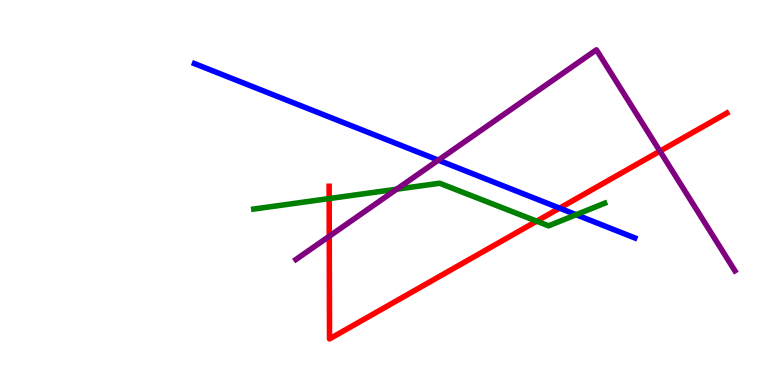[{'lines': ['blue', 'red'], 'intersections': [{'x': 7.22, 'y': 4.59}]}, {'lines': ['green', 'red'], 'intersections': [{'x': 4.25, 'y': 4.84}, {'x': 6.92, 'y': 4.26}]}, {'lines': ['purple', 'red'], 'intersections': [{'x': 4.25, 'y': 3.86}, {'x': 8.52, 'y': 6.07}]}, {'lines': ['blue', 'green'], 'intersections': [{'x': 7.43, 'y': 4.42}]}, {'lines': ['blue', 'purple'], 'intersections': [{'x': 5.66, 'y': 5.84}]}, {'lines': ['green', 'purple'], 'intersections': [{'x': 5.12, 'y': 5.09}]}]